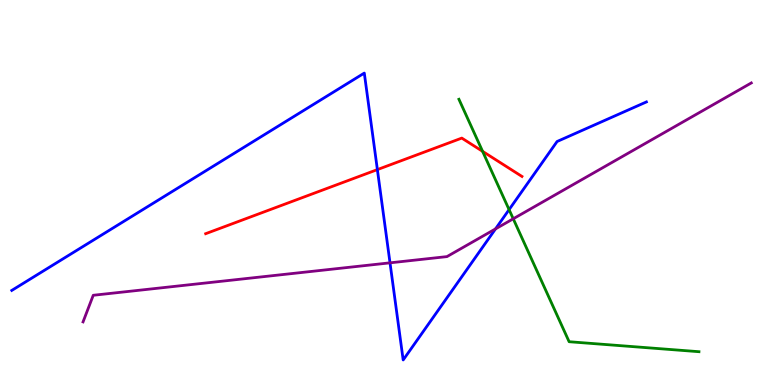[{'lines': ['blue', 'red'], 'intersections': [{'x': 4.87, 'y': 5.59}]}, {'lines': ['green', 'red'], 'intersections': [{'x': 6.23, 'y': 6.07}]}, {'lines': ['purple', 'red'], 'intersections': []}, {'lines': ['blue', 'green'], 'intersections': [{'x': 6.57, 'y': 4.55}]}, {'lines': ['blue', 'purple'], 'intersections': [{'x': 5.03, 'y': 3.17}, {'x': 6.39, 'y': 4.05}]}, {'lines': ['green', 'purple'], 'intersections': [{'x': 6.62, 'y': 4.32}]}]